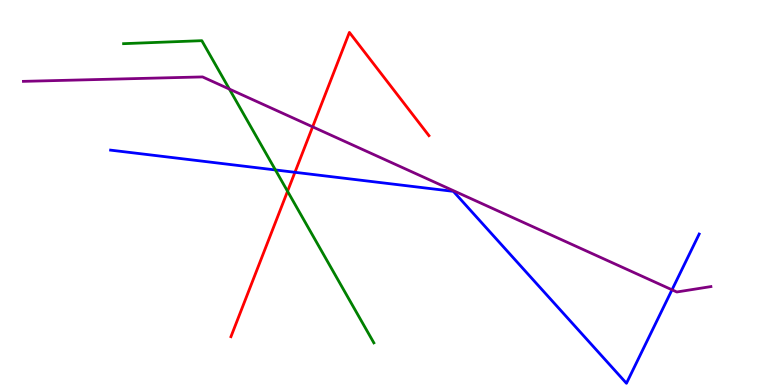[{'lines': ['blue', 'red'], 'intersections': [{'x': 3.81, 'y': 5.52}]}, {'lines': ['green', 'red'], 'intersections': [{'x': 3.71, 'y': 5.03}]}, {'lines': ['purple', 'red'], 'intersections': [{'x': 4.03, 'y': 6.71}]}, {'lines': ['blue', 'green'], 'intersections': [{'x': 3.55, 'y': 5.59}]}, {'lines': ['blue', 'purple'], 'intersections': [{'x': 8.67, 'y': 2.47}]}, {'lines': ['green', 'purple'], 'intersections': [{'x': 2.96, 'y': 7.69}]}]